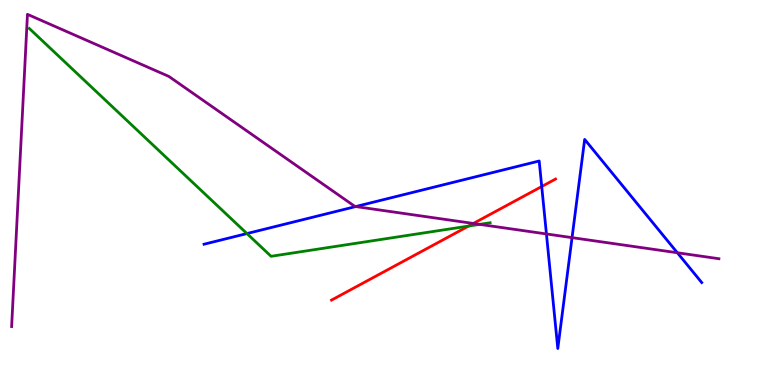[{'lines': ['blue', 'red'], 'intersections': [{'x': 6.99, 'y': 5.16}]}, {'lines': ['green', 'red'], 'intersections': [{'x': 6.05, 'y': 4.13}]}, {'lines': ['purple', 'red'], 'intersections': [{'x': 6.11, 'y': 4.2}]}, {'lines': ['blue', 'green'], 'intersections': [{'x': 3.19, 'y': 3.93}]}, {'lines': ['blue', 'purple'], 'intersections': [{'x': 4.59, 'y': 4.63}, {'x': 7.05, 'y': 3.92}, {'x': 7.38, 'y': 3.83}, {'x': 8.74, 'y': 3.43}]}, {'lines': ['green', 'purple'], 'intersections': [{'x': 6.19, 'y': 4.17}]}]